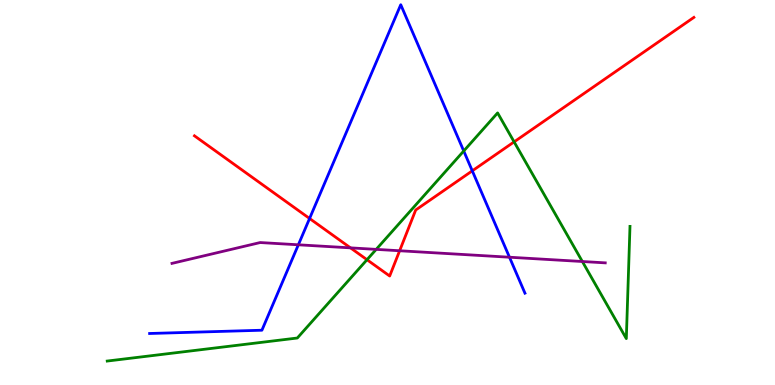[{'lines': ['blue', 'red'], 'intersections': [{'x': 3.99, 'y': 4.33}, {'x': 6.09, 'y': 5.56}]}, {'lines': ['green', 'red'], 'intersections': [{'x': 4.74, 'y': 3.25}, {'x': 6.63, 'y': 6.32}]}, {'lines': ['purple', 'red'], 'intersections': [{'x': 4.52, 'y': 3.56}, {'x': 5.16, 'y': 3.49}]}, {'lines': ['blue', 'green'], 'intersections': [{'x': 5.98, 'y': 6.08}]}, {'lines': ['blue', 'purple'], 'intersections': [{'x': 3.85, 'y': 3.64}, {'x': 6.57, 'y': 3.32}]}, {'lines': ['green', 'purple'], 'intersections': [{'x': 4.85, 'y': 3.52}, {'x': 7.51, 'y': 3.21}]}]